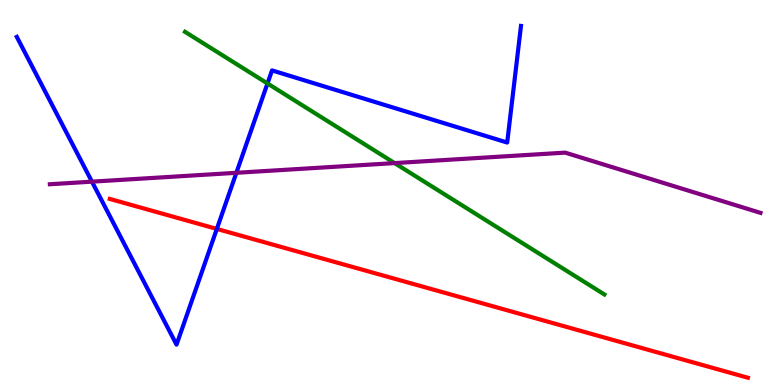[{'lines': ['blue', 'red'], 'intersections': [{'x': 2.8, 'y': 4.05}]}, {'lines': ['green', 'red'], 'intersections': []}, {'lines': ['purple', 'red'], 'intersections': []}, {'lines': ['blue', 'green'], 'intersections': [{'x': 3.45, 'y': 7.83}]}, {'lines': ['blue', 'purple'], 'intersections': [{'x': 1.19, 'y': 5.28}, {'x': 3.05, 'y': 5.51}]}, {'lines': ['green', 'purple'], 'intersections': [{'x': 5.09, 'y': 5.76}]}]